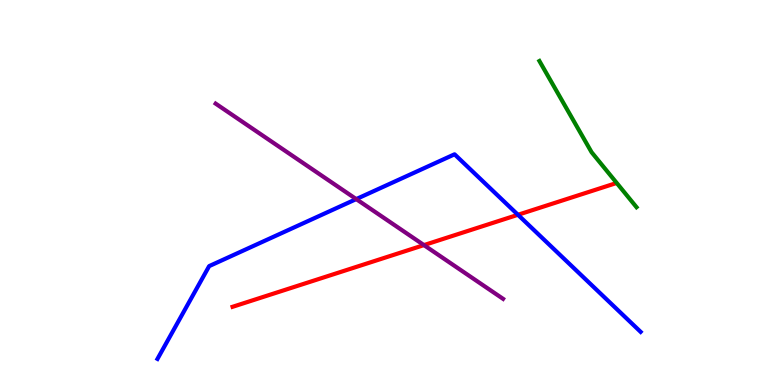[{'lines': ['blue', 'red'], 'intersections': [{'x': 6.68, 'y': 4.42}]}, {'lines': ['green', 'red'], 'intersections': []}, {'lines': ['purple', 'red'], 'intersections': [{'x': 5.47, 'y': 3.63}]}, {'lines': ['blue', 'green'], 'intersections': []}, {'lines': ['blue', 'purple'], 'intersections': [{'x': 4.6, 'y': 4.83}]}, {'lines': ['green', 'purple'], 'intersections': []}]